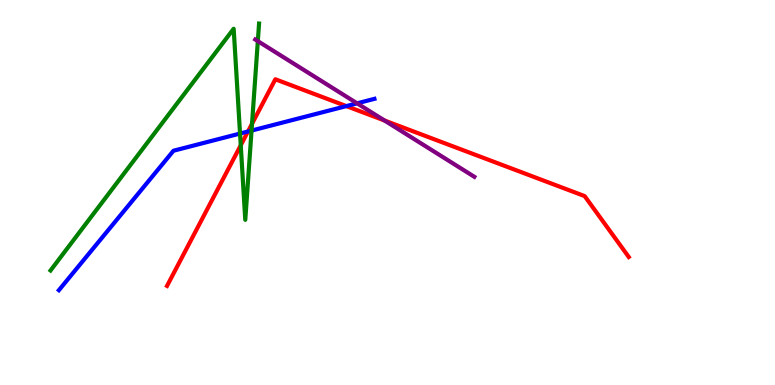[{'lines': ['blue', 'red'], 'intersections': [{'x': 3.2, 'y': 6.58}, {'x': 4.47, 'y': 7.24}]}, {'lines': ['green', 'red'], 'intersections': [{'x': 3.11, 'y': 6.23}, {'x': 3.25, 'y': 6.79}]}, {'lines': ['purple', 'red'], 'intersections': [{'x': 4.96, 'y': 6.87}]}, {'lines': ['blue', 'green'], 'intersections': [{'x': 3.1, 'y': 6.53}, {'x': 3.25, 'y': 6.61}]}, {'lines': ['blue', 'purple'], 'intersections': [{'x': 4.61, 'y': 7.32}]}, {'lines': ['green', 'purple'], 'intersections': [{'x': 3.33, 'y': 8.93}]}]